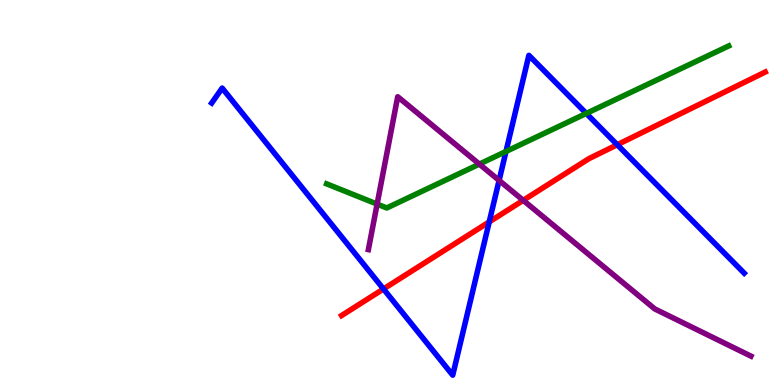[{'lines': ['blue', 'red'], 'intersections': [{'x': 4.95, 'y': 2.49}, {'x': 6.31, 'y': 4.24}, {'x': 7.96, 'y': 6.24}]}, {'lines': ['green', 'red'], 'intersections': []}, {'lines': ['purple', 'red'], 'intersections': [{'x': 6.75, 'y': 4.8}]}, {'lines': ['blue', 'green'], 'intersections': [{'x': 6.53, 'y': 6.07}, {'x': 7.57, 'y': 7.05}]}, {'lines': ['blue', 'purple'], 'intersections': [{'x': 6.44, 'y': 5.31}]}, {'lines': ['green', 'purple'], 'intersections': [{'x': 4.87, 'y': 4.7}, {'x': 6.19, 'y': 5.74}]}]